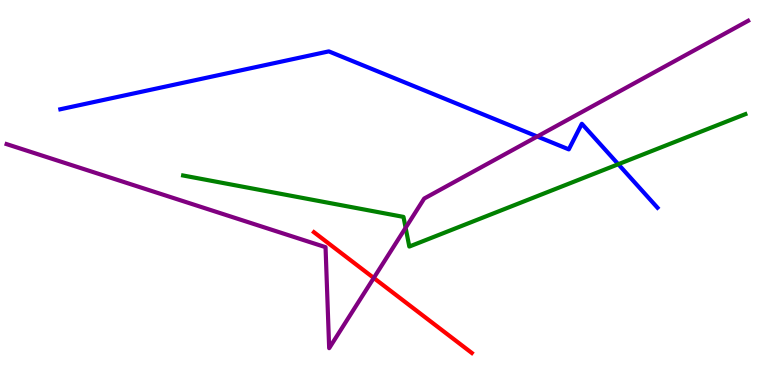[{'lines': ['blue', 'red'], 'intersections': []}, {'lines': ['green', 'red'], 'intersections': []}, {'lines': ['purple', 'red'], 'intersections': [{'x': 4.82, 'y': 2.78}]}, {'lines': ['blue', 'green'], 'intersections': [{'x': 7.98, 'y': 5.73}]}, {'lines': ['blue', 'purple'], 'intersections': [{'x': 6.93, 'y': 6.45}]}, {'lines': ['green', 'purple'], 'intersections': [{'x': 5.23, 'y': 4.08}]}]